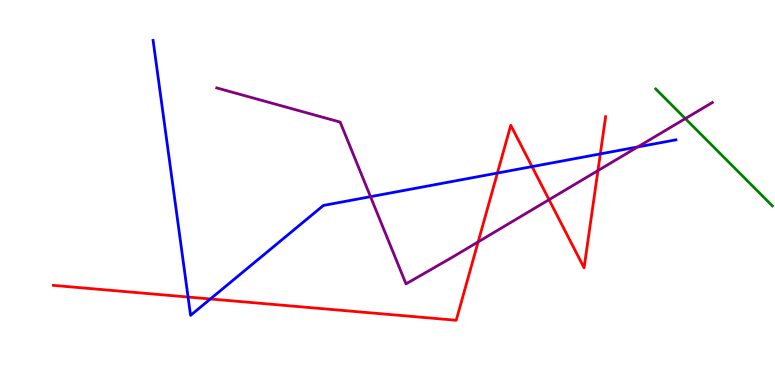[{'lines': ['blue', 'red'], 'intersections': [{'x': 2.43, 'y': 2.28}, {'x': 2.71, 'y': 2.23}, {'x': 6.42, 'y': 5.5}, {'x': 6.86, 'y': 5.67}, {'x': 7.75, 'y': 6.0}]}, {'lines': ['green', 'red'], 'intersections': []}, {'lines': ['purple', 'red'], 'intersections': [{'x': 6.17, 'y': 3.72}, {'x': 7.08, 'y': 4.81}, {'x': 7.72, 'y': 5.57}]}, {'lines': ['blue', 'green'], 'intersections': []}, {'lines': ['blue', 'purple'], 'intersections': [{'x': 4.78, 'y': 4.89}, {'x': 8.23, 'y': 6.18}]}, {'lines': ['green', 'purple'], 'intersections': [{'x': 8.84, 'y': 6.92}]}]